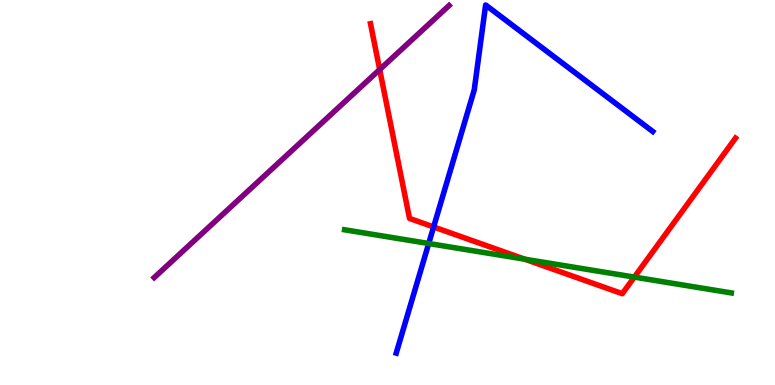[{'lines': ['blue', 'red'], 'intersections': [{'x': 5.6, 'y': 4.11}]}, {'lines': ['green', 'red'], 'intersections': [{'x': 6.77, 'y': 3.27}, {'x': 8.19, 'y': 2.8}]}, {'lines': ['purple', 'red'], 'intersections': [{'x': 4.9, 'y': 8.19}]}, {'lines': ['blue', 'green'], 'intersections': [{'x': 5.53, 'y': 3.67}]}, {'lines': ['blue', 'purple'], 'intersections': []}, {'lines': ['green', 'purple'], 'intersections': []}]